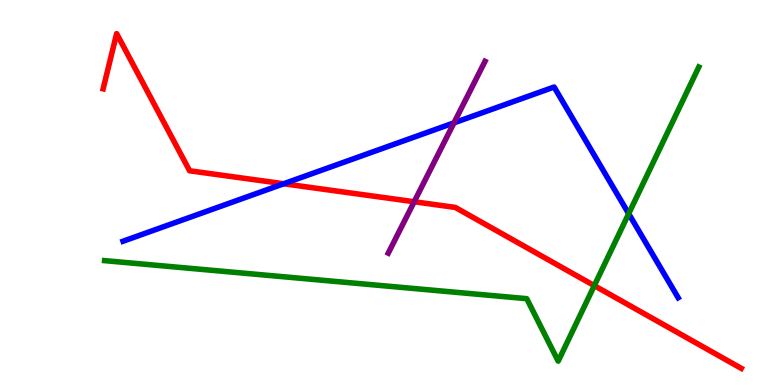[{'lines': ['blue', 'red'], 'intersections': [{'x': 3.66, 'y': 5.23}]}, {'lines': ['green', 'red'], 'intersections': [{'x': 7.67, 'y': 2.58}]}, {'lines': ['purple', 'red'], 'intersections': [{'x': 5.34, 'y': 4.76}]}, {'lines': ['blue', 'green'], 'intersections': [{'x': 8.11, 'y': 4.45}]}, {'lines': ['blue', 'purple'], 'intersections': [{'x': 5.86, 'y': 6.81}]}, {'lines': ['green', 'purple'], 'intersections': []}]